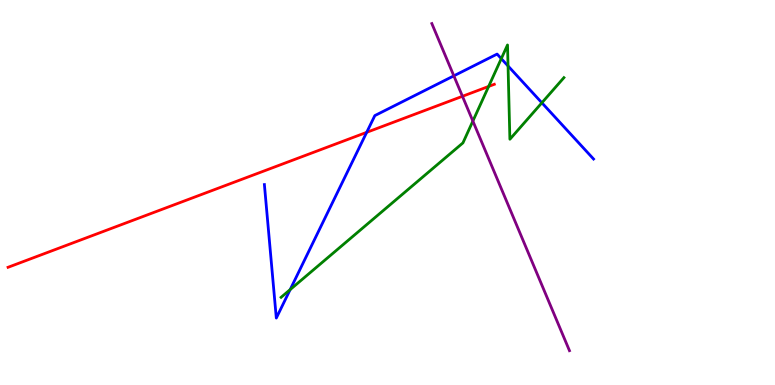[{'lines': ['blue', 'red'], 'intersections': [{'x': 4.73, 'y': 6.56}]}, {'lines': ['green', 'red'], 'intersections': [{'x': 6.3, 'y': 7.75}]}, {'lines': ['purple', 'red'], 'intersections': [{'x': 5.97, 'y': 7.5}]}, {'lines': ['blue', 'green'], 'intersections': [{'x': 3.74, 'y': 2.48}, {'x': 6.47, 'y': 8.48}, {'x': 6.56, 'y': 8.29}, {'x': 6.99, 'y': 7.33}]}, {'lines': ['blue', 'purple'], 'intersections': [{'x': 5.86, 'y': 8.03}]}, {'lines': ['green', 'purple'], 'intersections': [{'x': 6.1, 'y': 6.86}]}]